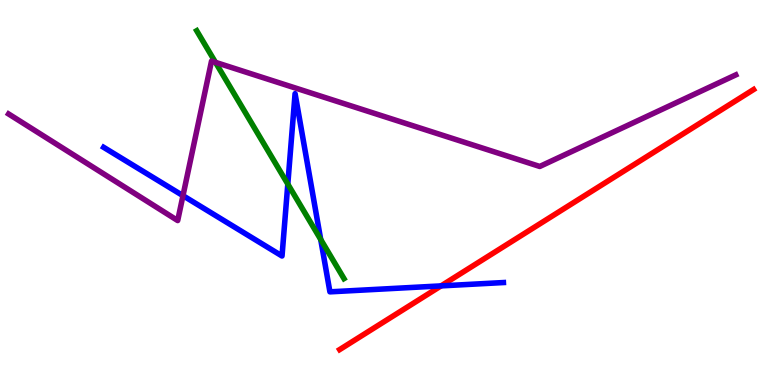[{'lines': ['blue', 'red'], 'intersections': [{'x': 5.69, 'y': 2.57}]}, {'lines': ['green', 'red'], 'intersections': []}, {'lines': ['purple', 'red'], 'intersections': []}, {'lines': ['blue', 'green'], 'intersections': [{'x': 3.71, 'y': 5.22}, {'x': 4.14, 'y': 3.78}]}, {'lines': ['blue', 'purple'], 'intersections': [{'x': 2.36, 'y': 4.92}]}, {'lines': ['green', 'purple'], 'intersections': [{'x': 2.78, 'y': 8.38}]}]